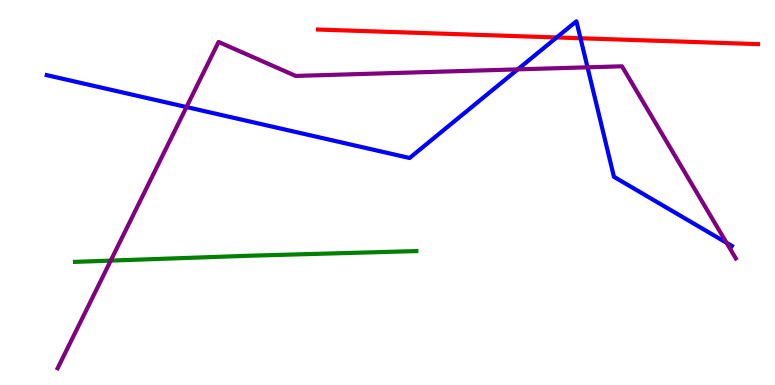[{'lines': ['blue', 'red'], 'intersections': [{'x': 7.18, 'y': 9.03}, {'x': 7.49, 'y': 9.01}]}, {'lines': ['green', 'red'], 'intersections': []}, {'lines': ['purple', 'red'], 'intersections': []}, {'lines': ['blue', 'green'], 'intersections': []}, {'lines': ['blue', 'purple'], 'intersections': [{'x': 2.41, 'y': 7.22}, {'x': 6.68, 'y': 8.2}, {'x': 7.58, 'y': 8.25}, {'x': 9.37, 'y': 3.69}]}, {'lines': ['green', 'purple'], 'intersections': [{'x': 1.43, 'y': 3.23}]}]